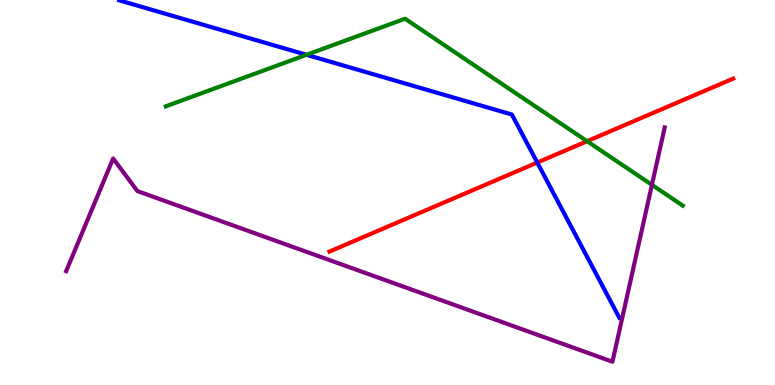[{'lines': ['blue', 'red'], 'intersections': [{'x': 6.93, 'y': 5.78}]}, {'lines': ['green', 'red'], 'intersections': [{'x': 7.58, 'y': 6.33}]}, {'lines': ['purple', 'red'], 'intersections': []}, {'lines': ['blue', 'green'], 'intersections': [{'x': 3.96, 'y': 8.58}]}, {'lines': ['blue', 'purple'], 'intersections': []}, {'lines': ['green', 'purple'], 'intersections': [{'x': 8.41, 'y': 5.2}]}]